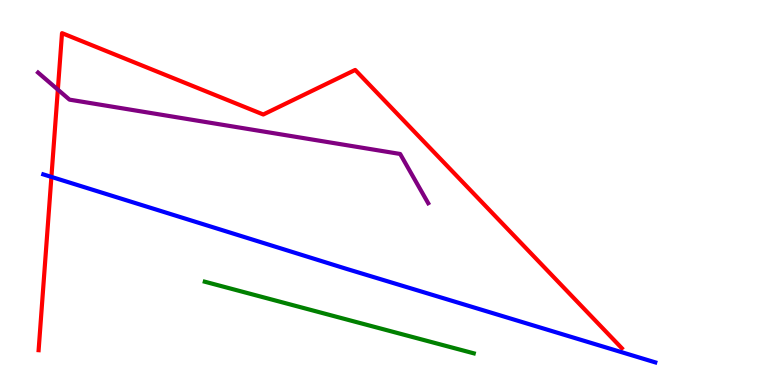[{'lines': ['blue', 'red'], 'intersections': [{'x': 0.663, 'y': 5.4}]}, {'lines': ['green', 'red'], 'intersections': []}, {'lines': ['purple', 'red'], 'intersections': [{'x': 0.746, 'y': 7.67}]}, {'lines': ['blue', 'green'], 'intersections': []}, {'lines': ['blue', 'purple'], 'intersections': []}, {'lines': ['green', 'purple'], 'intersections': []}]